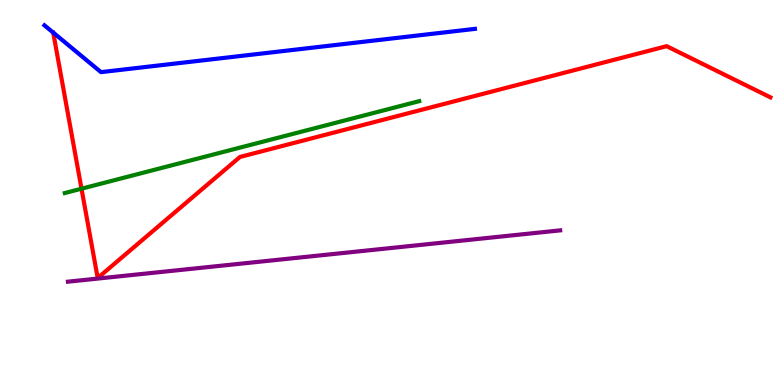[{'lines': ['blue', 'red'], 'intersections': []}, {'lines': ['green', 'red'], 'intersections': [{'x': 1.05, 'y': 5.1}]}, {'lines': ['purple', 'red'], 'intersections': []}, {'lines': ['blue', 'green'], 'intersections': []}, {'lines': ['blue', 'purple'], 'intersections': []}, {'lines': ['green', 'purple'], 'intersections': []}]